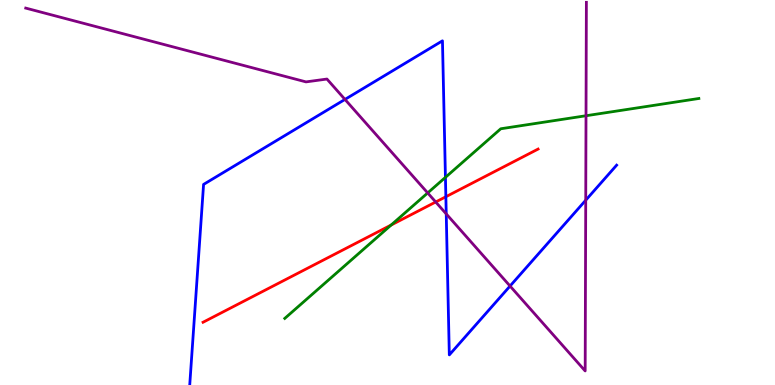[{'lines': ['blue', 'red'], 'intersections': [{'x': 5.75, 'y': 4.89}]}, {'lines': ['green', 'red'], 'intersections': [{'x': 5.05, 'y': 4.15}]}, {'lines': ['purple', 'red'], 'intersections': [{'x': 5.62, 'y': 4.75}]}, {'lines': ['blue', 'green'], 'intersections': [{'x': 5.75, 'y': 5.39}]}, {'lines': ['blue', 'purple'], 'intersections': [{'x': 4.45, 'y': 7.42}, {'x': 5.76, 'y': 4.44}, {'x': 6.58, 'y': 2.57}, {'x': 7.56, 'y': 4.8}]}, {'lines': ['green', 'purple'], 'intersections': [{'x': 5.52, 'y': 4.99}, {'x': 7.56, 'y': 6.99}]}]